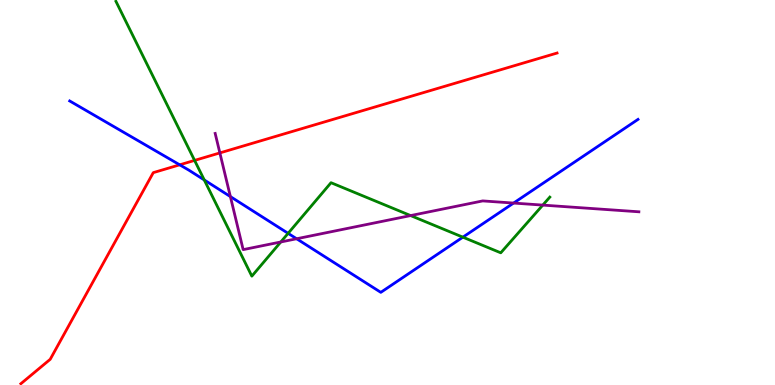[{'lines': ['blue', 'red'], 'intersections': [{'x': 2.32, 'y': 5.72}]}, {'lines': ['green', 'red'], 'intersections': [{'x': 2.51, 'y': 5.83}]}, {'lines': ['purple', 'red'], 'intersections': [{'x': 2.84, 'y': 6.03}]}, {'lines': ['blue', 'green'], 'intersections': [{'x': 2.64, 'y': 5.33}, {'x': 3.72, 'y': 3.94}, {'x': 5.97, 'y': 3.84}]}, {'lines': ['blue', 'purple'], 'intersections': [{'x': 2.97, 'y': 4.89}, {'x': 3.83, 'y': 3.8}, {'x': 6.63, 'y': 4.73}]}, {'lines': ['green', 'purple'], 'intersections': [{'x': 3.62, 'y': 3.71}, {'x': 5.3, 'y': 4.4}, {'x': 7.0, 'y': 4.67}]}]